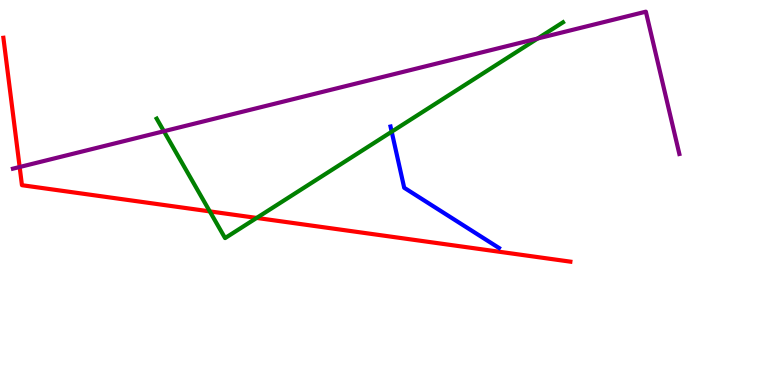[{'lines': ['blue', 'red'], 'intersections': []}, {'lines': ['green', 'red'], 'intersections': [{'x': 2.71, 'y': 4.51}, {'x': 3.31, 'y': 4.34}]}, {'lines': ['purple', 'red'], 'intersections': [{'x': 0.254, 'y': 5.66}]}, {'lines': ['blue', 'green'], 'intersections': [{'x': 5.05, 'y': 6.58}]}, {'lines': ['blue', 'purple'], 'intersections': []}, {'lines': ['green', 'purple'], 'intersections': [{'x': 2.11, 'y': 6.59}, {'x': 6.94, 'y': 9.0}]}]